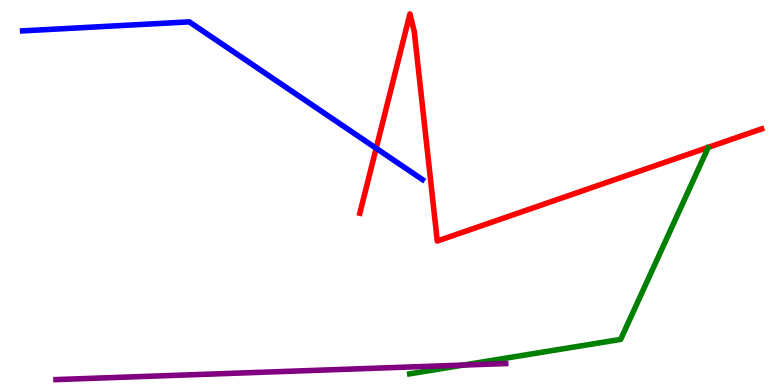[{'lines': ['blue', 'red'], 'intersections': [{'x': 4.85, 'y': 6.15}]}, {'lines': ['green', 'red'], 'intersections': []}, {'lines': ['purple', 'red'], 'intersections': []}, {'lines': ['blue', 'green'], 'intersections': []}, {'lines': ['blue', 'purple'], 'intersections': []}, {'lines': ['green', 'purple'], 'intersections': [{'x': 5.98, 'y': 0.518}]}]